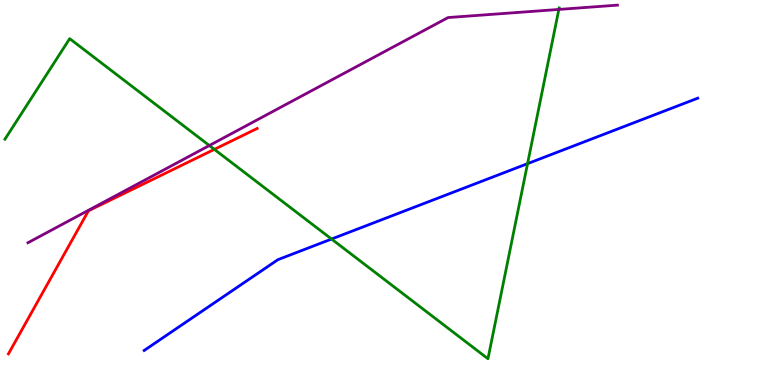[{'lines': ['blue', 'red'], 'intersections': []}, {'lines': ['green', 'red'], 'intersections': [{'x': 2.77, 'y': 6.12}]}, {'lines': ['purple', 'red'], 'intersections': []}, {'lines': ['blue', 'green'], 'intersections': [{'x': 4.28, 'y': 3.79}, {'x': 6.81, 'y': 5.75}]}, {'lines': ['blue', 'purple'], 'intersections': []}, {'lines': ['green', 'purple'], 'intersections': [{'x': 2.7, 'y': 6.22}, {'x': 7.21, 'y': 9.75}]}]